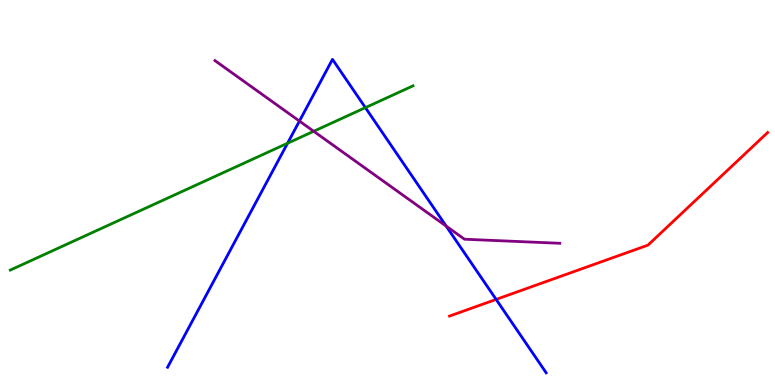[{'lines': ['blue', 'red'], 'intersections': [{'x': 6.4, 'y': 2.22}]}, {'lines': ['green', 'red'], 'intersections': []}, {'lines': ['purple', 'red'], 'intersections': []}, {'lines': ['blue', 'green'], 'intersections': [{'x': 3.71, 'y': 6.28}, {'x': 4.71, 'y': 7.2}]}, {'lines': ['blue', 'purple'], 'intersections': [{'x': 3.86, 'y': 6.86}, {'x': 5.76, 'y': 4.13}]}, {'lines': ['green', 'purple'], 'intersections': [{'x': 4.05, 'y': 6.59}]}]